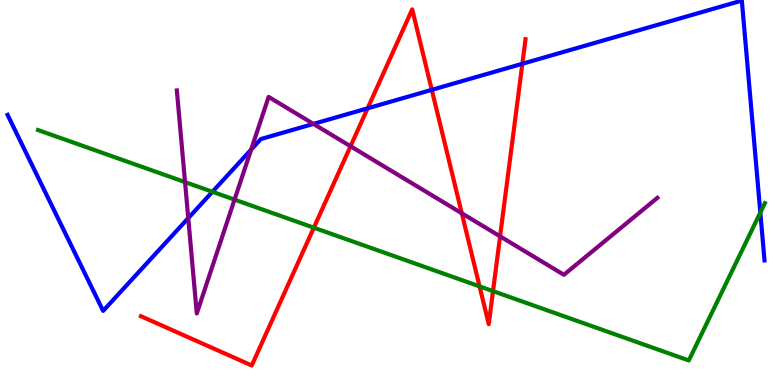[{'lines': ['blue', 'red'], 'intersections': [{'x': 4.74, 'y': 7.19}, {'x': 5.57, 'y': 7.67}, {'x': 6.74, 'y': 8.34}]}, {'lines': ['green', 'red'], 'intersections': [{'x': 4.05, 'y': 4.09}, {'x': 6.19, 'y': 2.56}, {'x': 6.36, 'y': 2.44}]}, {'lines': ['purple', 'red'], 'intersections': [{'x': 4.52, 'y': 6.2}, {'x': 5.96, 'y': 4.46}, {'x': 6.45, 'y': 3.86}]}, {'lines': ['blue', 'green'], 'intersections': [{'x': 2.74, 'y': 5.02}, {'x': 9.81, 'y': 4.48}]}, {'lines': ['blue', 'purple'], 'intersections': [{'x': 2.43, 'y': 4.33}, {'x': 3.24, 'y': 6.11}, {'x': 4.04, 'y': 6.78}]}, {'lines': ['green', 'purple'], 'intersections': [{'x': 2.39, 'y': 5.27}, {'x': 3.03, 'y': 4.81}]}]